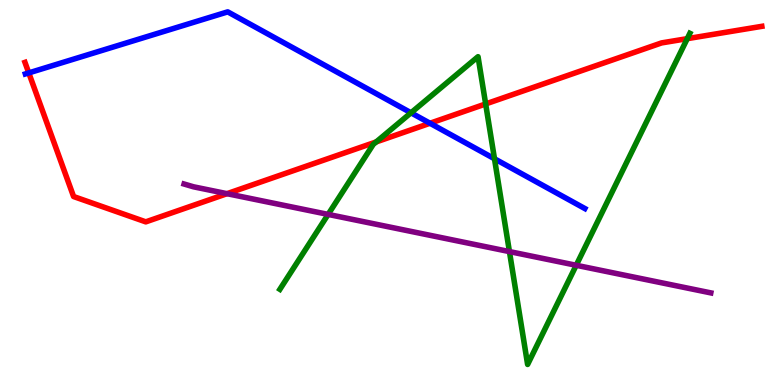[{'lines': ['blue', 'red'], 'intersections': [{'x': 0.371, 'y': 8.11}, {'x': 5.55, 'y': 6.8}]}, {'lines': ['green', 'red'], 'intersections': [{'x': 4.85, 'y': 6.31}, {'x': 6.27, 'y': 7.3}, {'x': 8.87, 'y': 9.0}]}, {'lines': ['purple', 'red'], 'intersections': [{'x': 2.93, 'y': 4.97}]}, {'lines': ['blue', 'green'], 'intersections': [{'x': 5.3, 'y': 7.07}, {'x': 6.38, 'y': 5.88}]}, {'lines': ['blue', 'purple'], 'intersections': []}, {'lines': ['green', 'purple'], 'intersections': [{'x': 4.23, 'y': 4.43}, {'x': 6.57, 'y': 3.47}, {'x': 7.44, 'y': 3.11}]}]